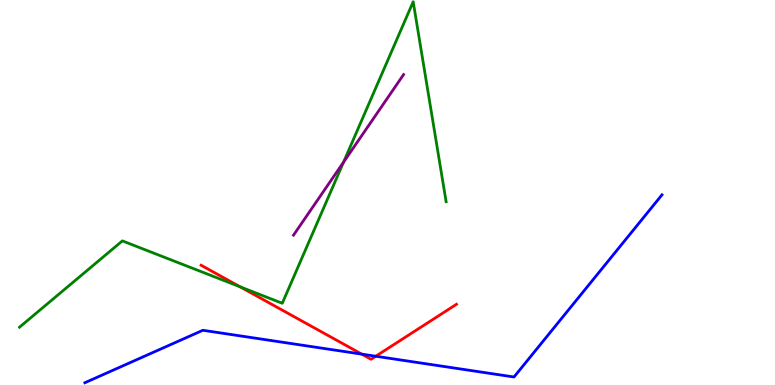[{'lines': ['blue', 'red'], 'intersections': [{'x': 4.67, 'y': 0.802}, {'x': 4.85, 'y': 0.747}]}, {'lines': ['green', 'red'], 'intersections': [{'x': 3.1, 'y': 2.55}]}, {'lines': ['purple', 'red'], 'intersections': []}, {'lines': ['blue', 'green'], 'intersections': []}, {'lines': ['blue', 'purple'], 'intersections': []}, {'lines': ['green', 'purple'], 'intersections': [{'x': 4.43, 'y': 5.79}]}]